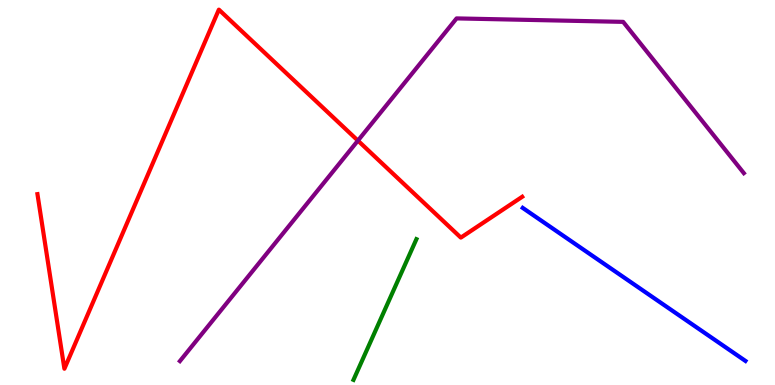[{'lines': ['blue', 'red'], 'intersections': []}, {'lines': ['green', 'red'], 'intersections': []}, {'lines': ['purple', 'red'], 'intersections': [{'x': 4.62, 'y': 6.35}]}, {'lines': ['blue', 'green'], 'intersections': []}, {'lines': ['blue', 'purple'], 'intersections': []}, {'lines': ['green', 'purple'], 'intersections': []}]